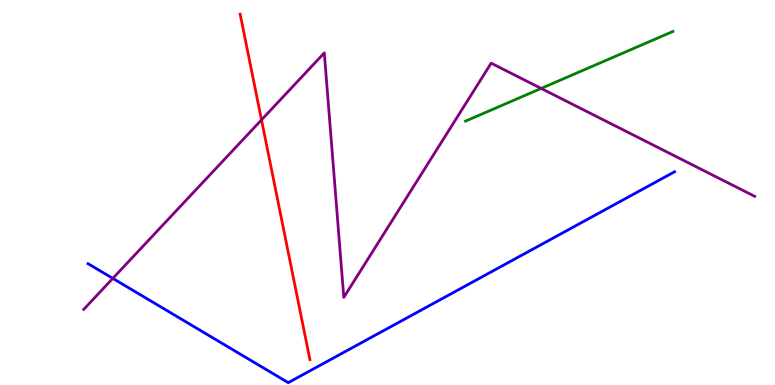[{'lines': ['blue', 'red'], 'intersections': []}, {'lines': ['green', 'red'], 'intersections': []}, {'lines': ['purple', 'red'], 'intersections': [{'x': 3.37, 'y': 6.89}]}, {'lines': ['blue', 'green'], 'intersections': []}, {'lines': ['blue', 'purple'], 'intersections': [{'x': 1.46, 'y': 2.77}]}, {'lines': ['green', 'purple'], 'intersections': [{'x': 6.98, 'y': 7.7}]}]